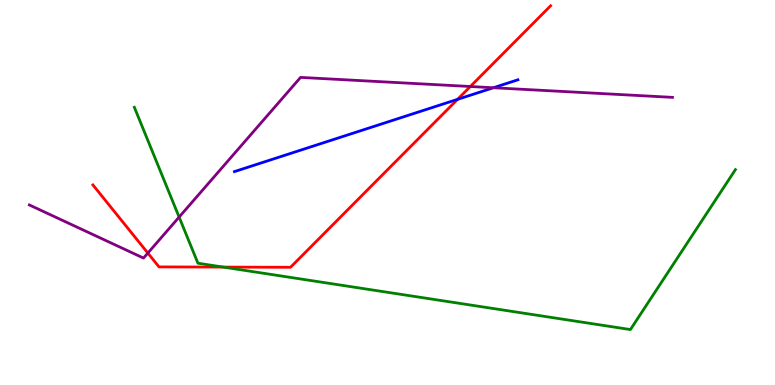[{'lines': ['blue', 'red'], 'intersections': [{'x': 5.9, 'y': 7.42}]}, {'lines': ['green', 'red'], 'intersections': [{'x': 2.88, 'y': 3.06}]}, {'lines': ['purple', 'red'], 'intersections': [{'x': 1.91, 'y': 3.43}, {'x': 6.07, 'y': 7.75}]}, {'lines': ['blue', 'green'], 'intersections': []}, {'lines': ['blue', 'purple'], 'intersections': [{'x': 6.37, 'y': 7.72}]}, {'lines': ['green', 'purple'], 'intersections': [{'x': 2.31, 'y': 4.36}]}]